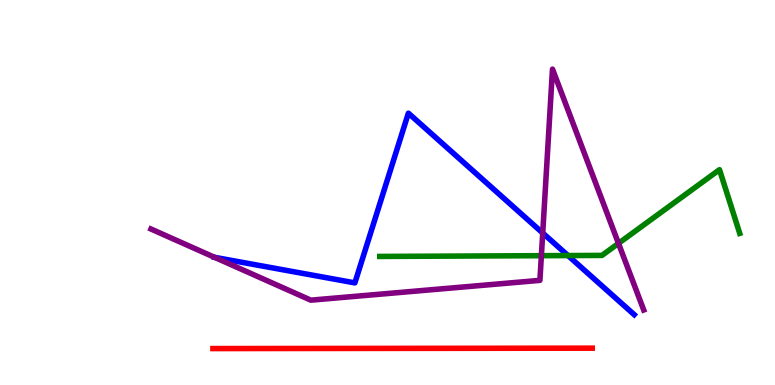[{'lines': ['blue', 'red'], 'intersections': []}, {'lines': ['green', 'red'], 'intersections': []}, {'lines': ['purple', 'red'], 'intersections': []}, {'lines': ['blue', 'green'], 'intersections': [{'x': 7.33, 'y': 3.36}]}, {'lines': ['blue', 'purple'], 'intersections': [{'x': 2.77, 'y': 3.32}, {'x': 7.0, 'y': 3.95}]}, {'lines': ['green', 'purple'], 'intersections': [{'x': 6.99, 'y': 3.36}, {'x': 7.98, 'y': 3.68}]}]